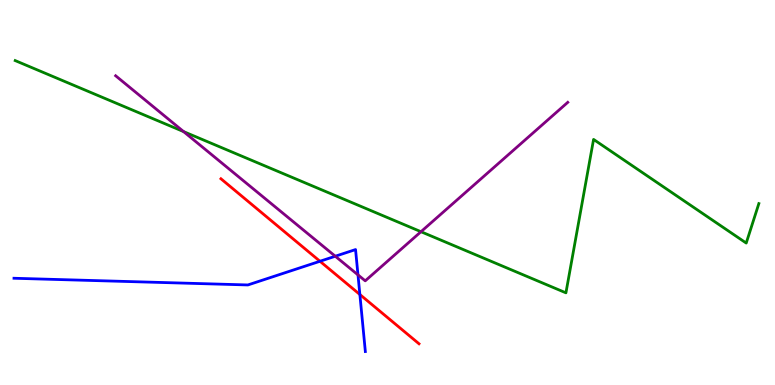[{'lines': ['blue', 'red'], 'intersections': [{'x': 4.13, 'y': 3.21}, {'x': 4.64, 'y': 2.35}]}, {'lines': ['green', 'red'], 'intersections': []}, {'lines': ['purple', 'red'], 'intersections': []}, {'lines': ['blue', 'green'], 'intersections': []}, {'lines': ['blue', 'purple'], 'intersections': [{'x': 4.33, 'y': 3.34}, {'x': 4.62, 'y': 2.86}]}, {'lines': ['green', 'purple'], 'intersections': [{'x': 2.37, 'y': 6.58}, {'x': 5.43, 'y': 3.98}]}]